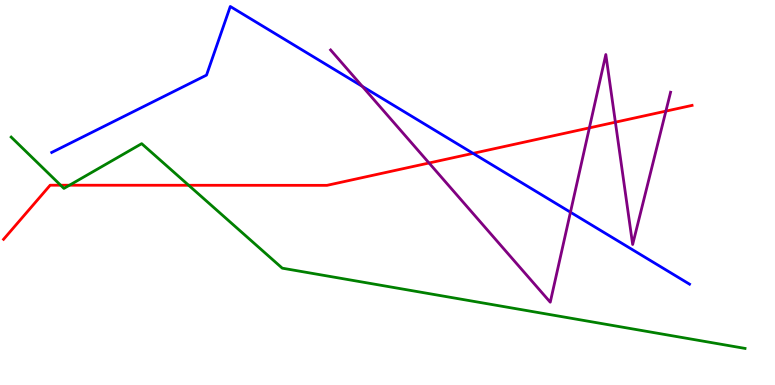[{'lines': ['blue', 'red'], 'intersections': [{'x': 6.1, 'y': 6.02}]}, {'lines': ['green', 'red'], 'intersections': [{'x': 0.782, 'y': 5.19}, {'x': 0.896, 'y': 5.19}, {'x': 2.43, 'y': 5.19}]}, {'lines': ['purple', 'red'], 'intersections': [{'x': 5.54, 'y': 5.77}, {'x': 7.6, 'y': 6.68}, {'x': 7.94, 'y': 6.83}, {'x': 8.59, 'y': 7.11}]}, {'lines': ['blue', 'green'], 'intersections': []}, {'lines': ['blue', 'purple'], 'intersections': [{'x': 4.68, 'y': 7.76}, {'x': 7.36, 'y': 4.49}]}, {'lines': ['green', 'purple'], 'intersections': []}]